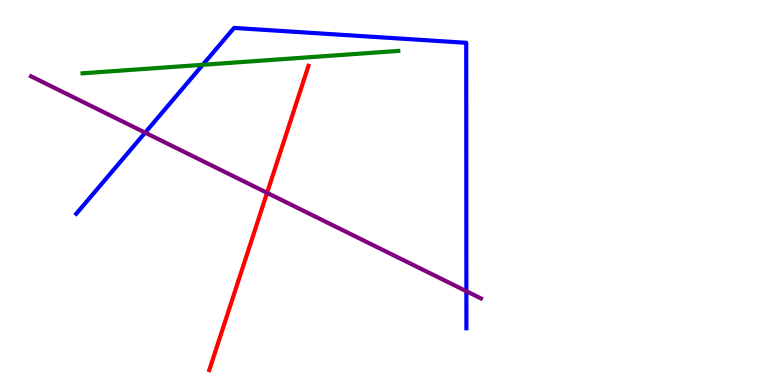[{'lines': ['blue', 'red'], 'intersections': []}, {'lines': ['green', 'red'], 'intersections': []}, {'lines': ['purple', 'red'], 'intersections': [{'x': 3.45, 'y': 4.99}]}, {'lines': ['blue', 'green'], 'intersections': [{'x': 2.62, 'y': 8.32}]}, {'lines': ['blue', 'purple'], 'intersections': [{'x': 1.87, 'y': 6.55}, {'x': 6.02, 'y': 2.44}]}, {'lines': ['green', 'purple'], 'intersections': []}]